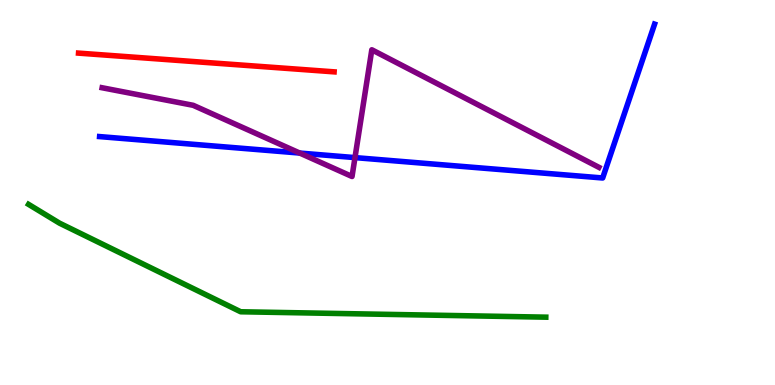[{'lines': ['blue', 'red'], 'intersections': []}, {'lines': ['green', 'red'], 'intersections': []}, {'lines': ['purple', 'red'], 'intersections': []}, {'lines': ['blue', 'green'], 'intersections': []}, {'lines': ['blue', 'purple'], 'intersections': [{'x': 3.87, 'y': 6.02}, {'x': 4.58, 'y': 5.91}]}, {'lines': ['green', 'purple'], 'intersections': []}]